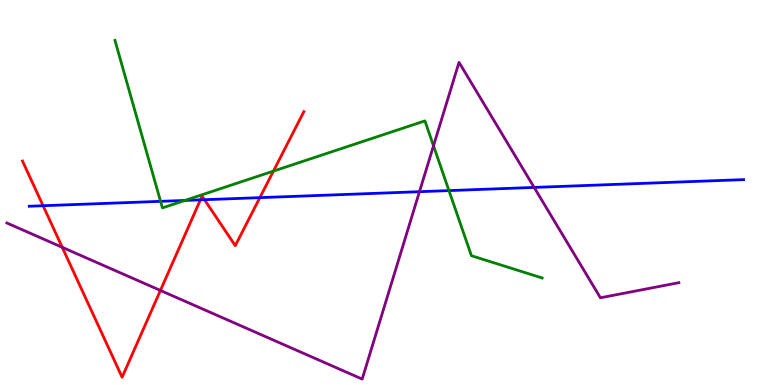[{'lines': ['blue', 'red'], 'intersections': [{'x': 0.556, 'y': 4.66}, {'x': 2.59, 'y': 4.81}, {'x': 2.64, 'y': 4.81}, {'x': 3.35, 'y': 4.87}]}, {'lines': ['green', 'red'], 'intersections': [{'x': 3.53, 'y': 5.56}]}, {'lines': ['purple', 'red'], 'intersections': [{'x': 0.803, 'y': 3.58}, {'x': 2.07, 'y': 2.46}]}, {'lines': ['blue', 'green'], 'intersections': [{'x': 2.07, 'y': 4.77}, {'x': 2.39, 'y': 4.79}, {'x': 5.79, 'y': 5.05}]}, {'lines': ['blue', 'purple'], 'intersections': [{'x': 5.41, 'y': 5.02}, {'x': 6.89, 'y': 5.13}]}, {'lines': ['green', 'purple'], 'intersections': [{'x': 5.59, 'y': 6.21}]}]